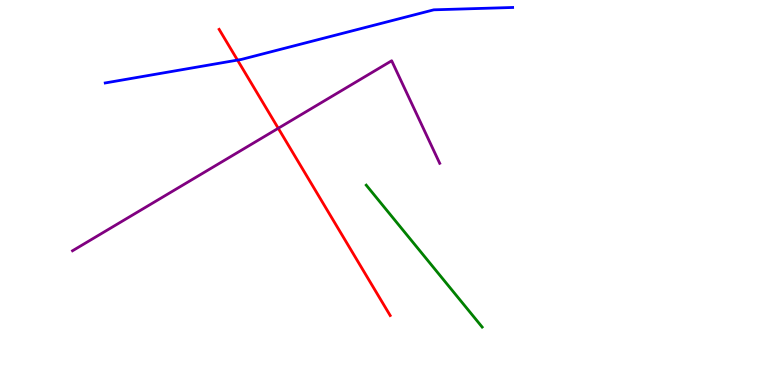[{'lines': ['blue', 'red'], 'intersections': [{'x': 3.06, 'y': 8.44}]}, {'lines': ['green', 'red'], 'intersections': []}, {'lines': ['purple', 'red'], 'intersections': [{'x': 3.59, 'y': 6.67}]}, {'lines': ['blue', 'green'], 'intersections': []}, {'lines': ['blue', 'purple'], 'intersections': []}, {'lines': ['green', 'purple'], 'intersections': []}]